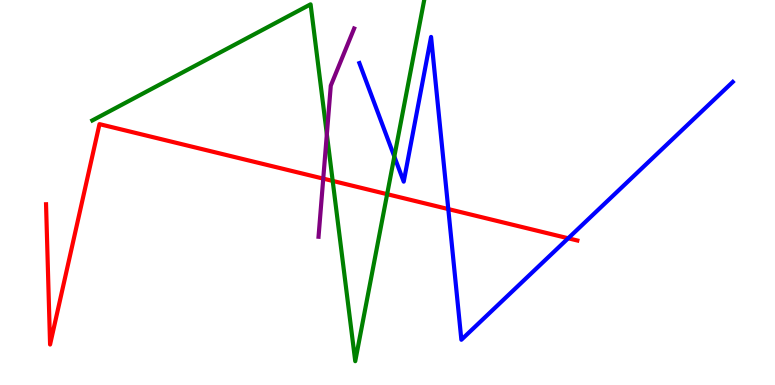[{'lines': ['blue', 'red'], 'intersections': [{'x': 5.78, 'y': 4.57}, {'x': 7.33, 'y': 3.81}]}, {'lines': ['green', 'red'], 'intersections': [{'x': 4.29, 'y': 5.3}, {'x': 5.0, 'y': 4.96}]}, {'lines': ['purple', 'red'], 'intersections': [{'x': 4.17, 'y': 5.36}]}, {'lines': ['blue', 'green'], 'intersections': [{'x': 5.09, 'y': 5.93}]}, {'lines': ['blue', 'purple'], 'intersections': []}, {'lines': ['green', 'purple'], 'intersections': [{'x': 4.22, 'y': 6.51}]}]